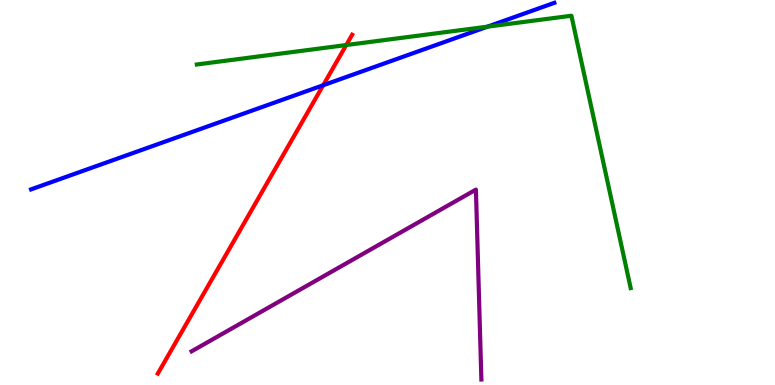[{'lines': ['blue', 'red'], 'intersections': [{'x': 4.17, 'y': 7.79}]}, {'lines': ['green', 'red'], 'intersections': [{'x': 4.47, 'y': 8.83}]}, {'lines': ['purple', 'red'], 'intersections': []}, {'lines': ['blue', 'green'], 'intersections': [{'x': 6.29, 'y': 9.31}]}, {'lines': ['blue', 'purple'], 'intersections': []}, {'lines': ['green', 'purple'], 'intersections': []}]